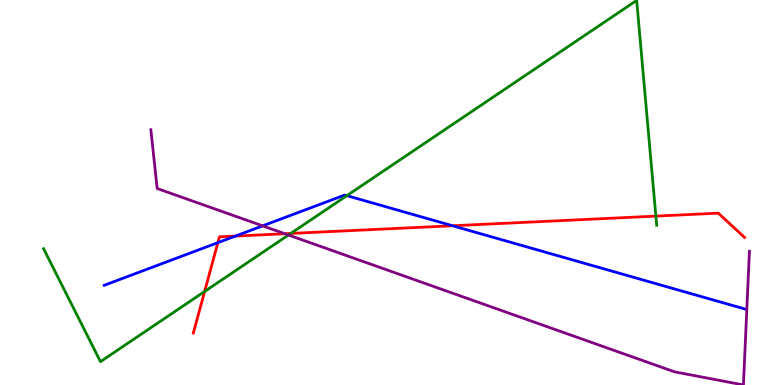[{'lines': ['blue', 'red'], 'intersections': [{'x': 2.81, 'y': 3.7}, {'x': 3.04, 'y': 3.87}, {'x': 5.84, 'y': 4.14}]}, {'lines': ['green', 'red'], 'intersections': [{'x': 2.64, 'y': 2.43}, {'x': 3.75, 'y': 3.94}, {'x': 8.46, 'y': 4.39}]}, {'lines': ['purple', 'red'], 'intersections': [{'x': 3.68, 'y': 3.93}]}, {'lines': ['blue', 'green'], 'intersections': [{'x': 4.48, 'y': 4.92}]}, {'lines': ['blue', 'purple'], 'intersections': [{'x': 3.39, 'y': 4.13}]}, {'lines': ['green', 'purple'], 'intersections': [{'x': 3.72, 'y': 3.9}]}]